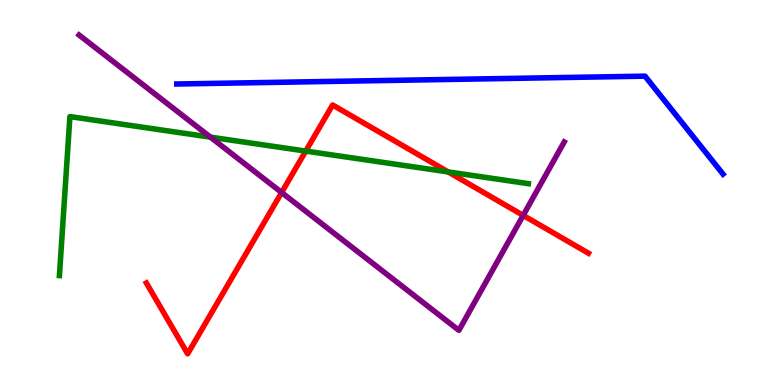[{'lines': ['blue', 'red'], 'intersections': []}, {'lines': ['green', 'red'], 'intersections': [{'x': 3.95, 'y': 6.08}, {'x': 5.78, 'y': 5.53}]}, {'lines': ['purple', 'red'], 'intersections': [{'x': 3.63, 'y': 5.0}, {'x': 6.75, 'y': 4.41}]}, {'lines': ['blue', 'green'], 'intersections': []}, {'lines': ['blue', 'purple'], 'intersections': []}, {'lines': ['green', 'purple'], 'intersections': [{'x': 2.72, 'y': 6.44}]}]